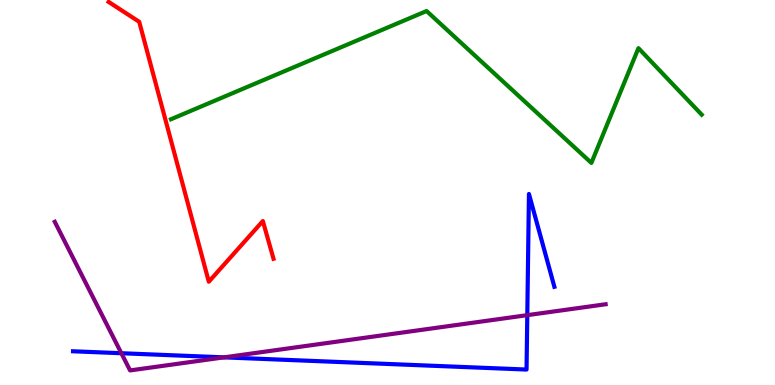[{'lines': ['blue', 'red'], 'intersections': []}, {'lines': ['green', 'red'], 'intersections': []}, {'lines': ['purple', 'red'], 'intersections': []}, {'lines': ['blue', 'green'], 'intersections': []}, {'lines': ['blue', 'purple'], 'intersections': [{'x': 1.57, 'y': 0.825}, {'x': 2.89, 'y': 0.718}, {'x': 6.8, 'y': 1.81}]}, {'lines': ['green', 'purple'], 'intersections': []}]